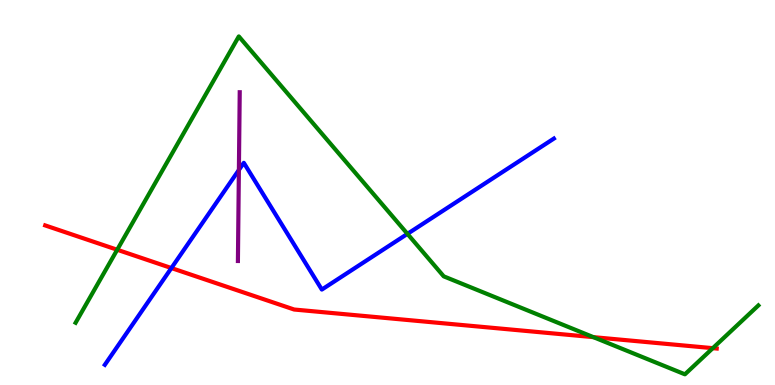[{'lines': ['blue', 'red'], 'intersections': [{'x': 2.21, 'y': 3.04}]}, {'lines': ['green', 'red'], 'intersections': [{'x': 1.51, 'y': 3.51}, {'x': 7.66, 'y': 1.24}, {'x': 9.2, 'y': 0.957}]}, {'lines': ['purple', 'red'], 'intersections': []}, {'lines': ['blue', 'green'], 'intersections': [{'x': 5.26, 'y': 3.93}]}, {'lines': ['blue', 'purple'], 'intersections': [{'x': 3.08, 'y': 5.59}]}, {'lines': ['green', 'purple'], 'intersections': []}]